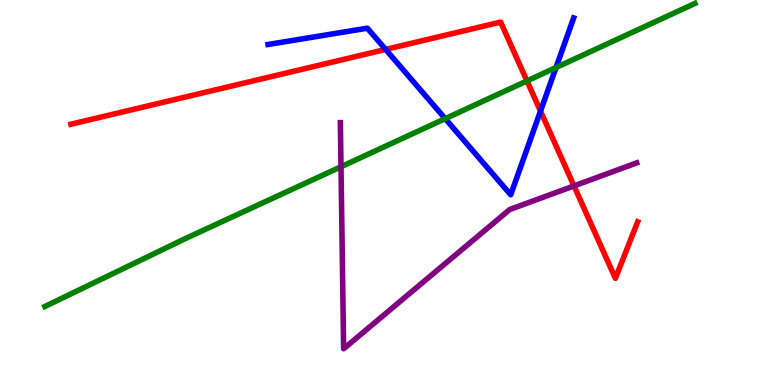[{'lines': ['blue', 'red'], 'intersections': [{'x': 4.98, 'y': 8.72}, {'x': 6.97, 'y': 7.11}]}, {'lines': ['green', 'red'], 'intersections': [{'x': 6.8, 'y': 7.9}]}, {'lines': ['purple', 'red'], 'intersections': [{'x': 7.41, 'y': 5.17}]}, {'lines': ['blue', 'green'], 'intersections': [{'x': 5.74, 'y': 6.92}, {'x': 7.17, 'y': 8.25}]}, {'lines': ['blue', 'purple'], 'intersections': []}, {'lines': ['green', 'purple'], 'intersections': [{'x': 4.4, 'y': 5.67}]}]